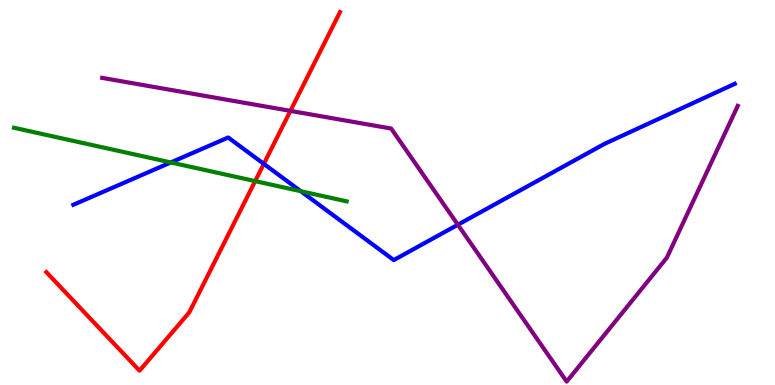[{'lines': ['blue', 'red'], 'intersections': [{'x': 3.4, 'y': 5.74}]}, {'lines': ['green', 'red'], 'intersections': [{'x': 3.29, 'y': 5.3}]}, {'lines': ['purple', 'red'], 'intersections': [{'x': 3.75, 'y': 7.12}]}, {'lines': ['blue', 'green'], 'intersections': [{'x': 2.2, 'y': 5.78}, {'x': 3.88, 'y': 5.03}]}, {'lines': ['blue', 'purple'], 'intersections': [{'x': 5.91, 'y': 4.16}]}, {'lines': ['green', 'purple'], 'intersections': []}]